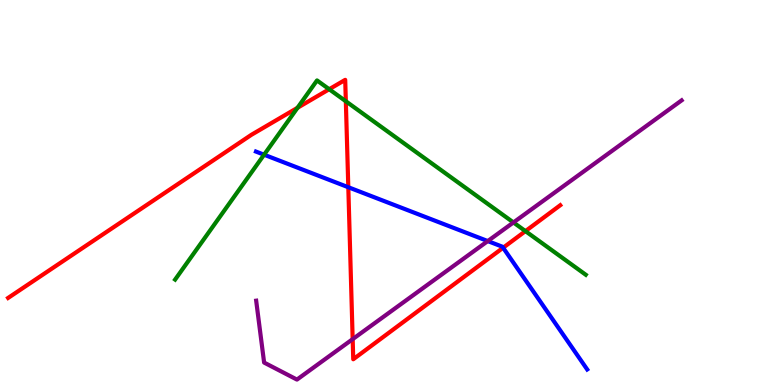[{'lines': ['blue', 'red'], 'intersections': [{'x': 4.49, 'y': 5.14}, {'x': 6.49, 'y': 3.57}]}, {'lines': ['green', 'red'], 'intersections': [{'x': 3.84, 'y': 7.2}, {'x': 4.25, 'y': 7.68}, {'x': 4.46, 'y': 7.37}, {'x': 6.78, 'y': 4.0}]}, {'lines': ['purple', 'red'], 'intersections': [{'x': 4.55, 'y': 1.19}]}, {'lines': ['blue', 'green'], 'intersections': [{'x': 3.41, 'y': 5.98}]}, {'lines': ['blue', 'purple'], 'intersections': [{'x': 6.29, 'y': 3.74}]}, {'lines': ['green', 'purple'], 'intersections': [{'x': 6.63, 'y': 4.22}]}]